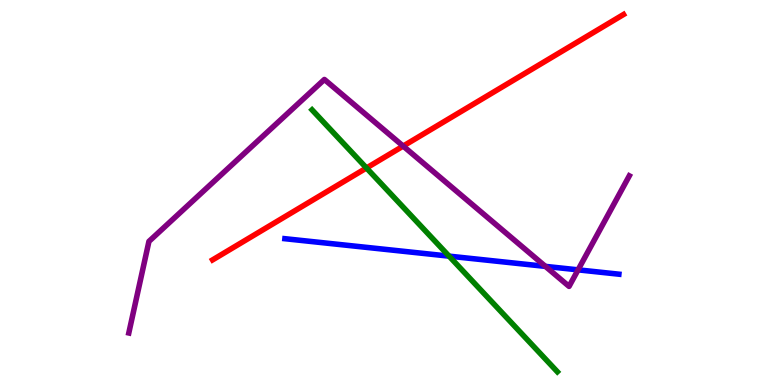[{'lines': ['blue', 'red'], 'intersections': []}, {'lines': ['green', 'red'], 'intersections': [{'x': 4.73, 'y': 5.64}]}, {'lines': ['purple', 'red'], 'intersections': [{'x': 5.2, 'y': 6.21}]}, {'lines': ['blue', 'green'], 'intersections': [{'x': 5.79, 'y': 3.35}]}, {'lines': ['blue', 'purple'], 'intersections': [{'x': 7.04, 'y': 3.08}, {'x': 7.46, 'y': 2.99}]}, {'lines': ['green', 'purple'], 'intersections': []}]